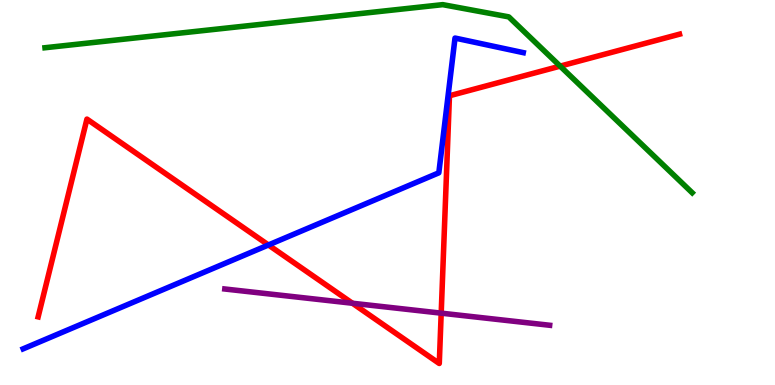[{'lines': ['blue', 'red'], 'intersections': [{'x': 3.46, 'y': 3.64}]}, {'lines': ['green', 'red'], 'intersections': [{'x': 7.23, 'y': 8.28}]}, {'lines': ['purple', 'red'], 'intersections': [{'x': 4.55, 'y': 2.12}, {'x': 5.69, 'y': 1.87}]}, {'lines': ['blue', 'green'], 'intersections': []}, {'lines': ['blue', 'purple'], 'intersections': []}, {'lines': ['green', 'purple'], 'intersections': []}]